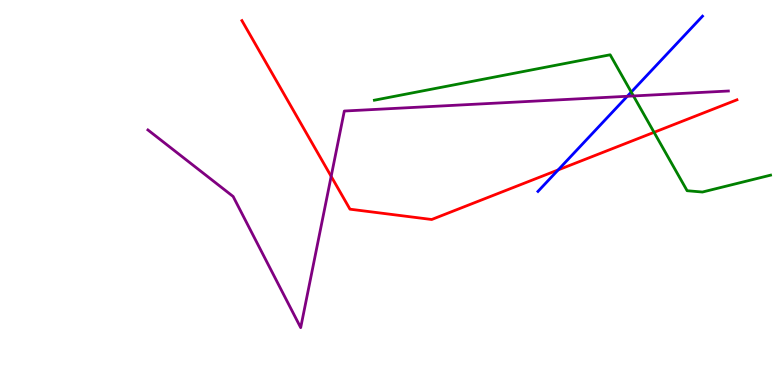[{'lines': ['blue', 'red'], 'intersections': [{'x': 7.2, 'y': 5.59}]}, {'lines': ['green', 'red'], 'intersections': [{'x': 8.44, 'y': 6.56}]}, {'lines': ['purple', 'red'], 'intersections': [{'x': 4.27, 'y': 5.42}]}, {'lines': ['blue', 'green'], 'intersections': [{'x': 8.15, 'y': 7.61}]}, {'lines': ['blue', 'purple'], 'intersections': [{'x': 8.09, 'y': 7.5}]}, {'lines': ['green', 'purple'], 'intersections': [{'x': 8.17, 'y': 7.51}]}]